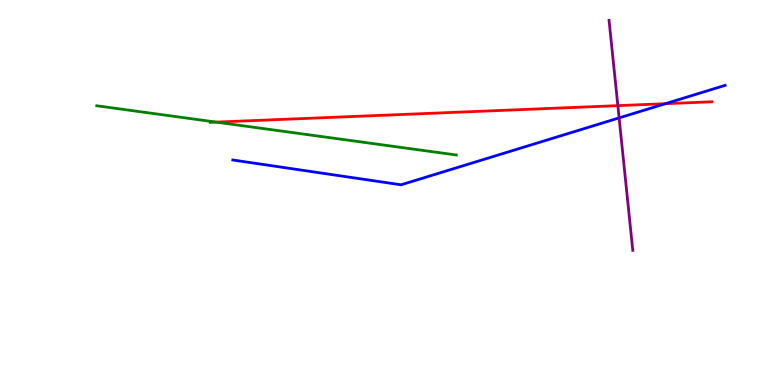[{'lines': ['blue', 'red'], 'intersections': [{'x': 8.59, 'y': 7.31}]}, {'lines': ['green', 'red'], 'intersections': [{'x': 2.79, 'y': 6.83}]}, {'lines': ['purple', 'red'], 'intersections': [{'x': 7.97, 'y': 7.26}]}, {'lines': ['blue', 'green'], 'intersections': []}, {'lines': ['blue', 'purple'], 'intersections': [{'x': 7.99, 'y': 6.94}]}, {'lines': ['green', 'purple'], 'intersections': []}]